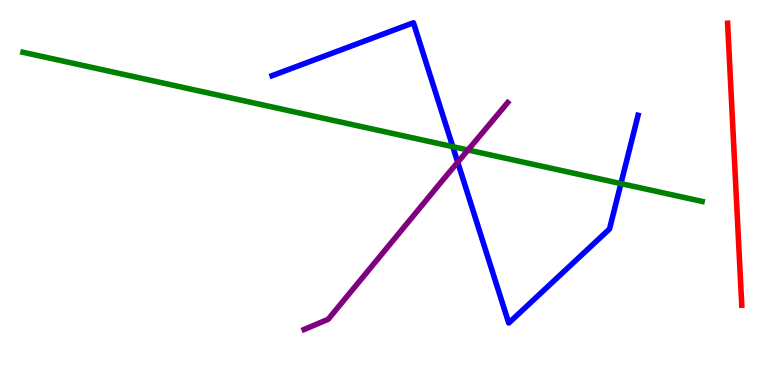[{'lines': ['blue', 'red'], 'intersections': []}, {'lines': ['green', 'red'], 'intersections': []}, {'lines': ['purple', 'red'], 'intersections': []}, {'lines': ['blue', 'green'], 'intersections': [{'x': 5.84, 'y': 6.19}, {'x': 8.01, 'y': 5.23}]}, {'lines': ['blue', 'purple'], 'intersections': [{'x': 5.91, 'y': 5.79}]}, {'lines': ['green', 'purple'], 'intersections': [{'x': 6.04, 'y': 6.1}]}]